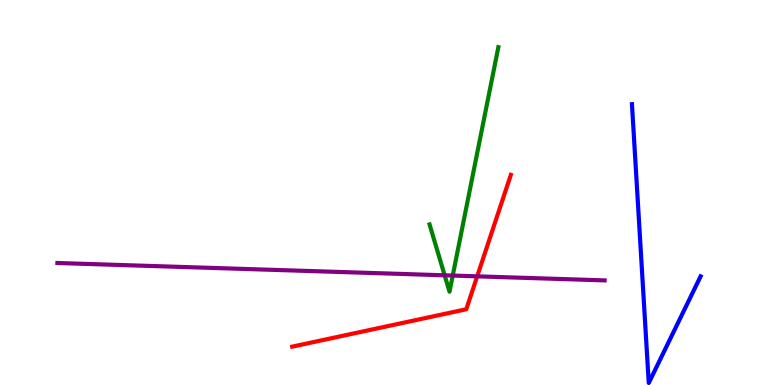[{'lines': ['blue', 'red'], 'intersections': []}, {'lines': ['green', 'red'], 'intersections': []}, {'lines': ['purple', 'red'], 'intersections': [{'x': 6.16, 'y': 2.82}]}, {'lines': ['blue', 'green'], 'intersections': []}, {'lines': ['blue', 'purple'], 'intersections': []}, {'lines': ['green', 'purple'], 'intersections': [{'x': 5.74, 'y': 2.85}, {'x': 5.84, 'y': 2.84}]}]